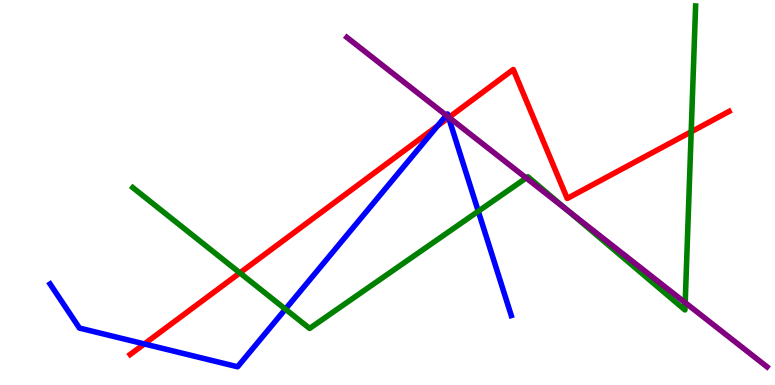[{'lines': ['blue', 'red'], 'intersections': [{'x': 1.86, 'y': 1.07}, {'x': 5.65, 'y': 6.73}, {'x': 5.79, 'y': 6.95}]}, {'lines': ['green', 'red'], 'intersections': [{'x': 3.1, 'y': 2.91}, {'x': 8.92, 'y': 6.58}]}, {'lines': ['purple', 'red'], 'intersections': [{'x': 5.79, 'y': 6.95}]}, {'lines': ['blue', 'green'], 'intersections': [{'x': 3.68, 'y': 1.97}, {'x': 6.17, 'y': 4.51}]}, {'lines': ['blue', 'purple'], 'intersections': [{'x': 5.76, 'y': 7.0}, {'x': 5.79, 'y': 6.96}]}, {'lines': ['green', 'purple'], 'intersections': [{'x': 6.79, 'y': 5.38}, {'x': 7.33, 'y': 4.53}, {'x': 8.84, 'y': 2.14}]}]